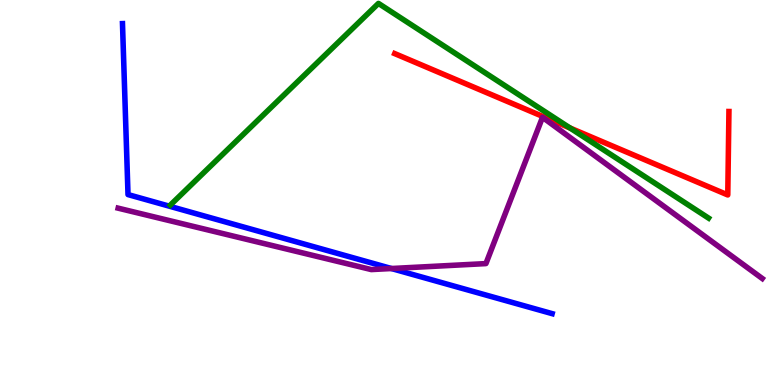[{'lines': ['blue', 'red'], 'intersections': []}, {'lines': ['green', 'red'], 'intersections': [{'x': 7.36, 'y': 6.67}]}, {'lines': ['purple', 'red'], 'intersections': []}, {'lines': ['blue', 'green'], 'intersections': []}, {'lines': ['blue', 'purple'], 'intersections': [{'x': 5.05, 'y': 3.03}]}, {'lines': ['green', 'purple'], 'intersections': []}]